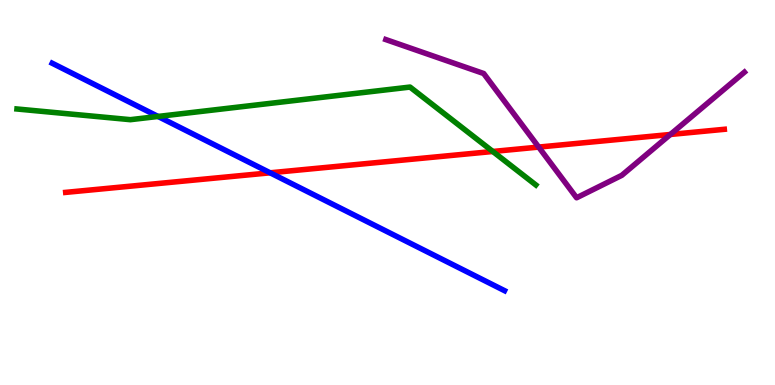[{'lines': ['blue', 'red'], 'intersections': [{'x': 3.49, 'y': 5.51}]}, {'lines': ['green', 'red'], 'intersections': [{'x': 6.36, 'y': 6.07}]}, {'lines': ['purple', 'red'], 'intersections': [{'x': 6.95, 'y': 6.18}, {'x': 8.65, 'y': 6.51}]}, {'lines': ['blue', 'green'], 'intersections': [{'x': 2.04, 'y': 6.98}]}, {'lines': ['blue', 'purple'], 'intersections': []}, {'lines': ['green', 'purple'], 'intersections': []}]